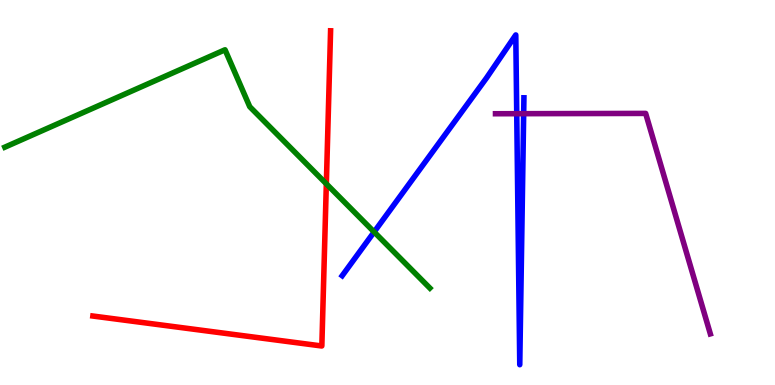[{'lines': ['blue', 'red'], 'intersections': []}, {'lines': ['green', 'red'], 'intersections': [{'x': 4.21, 'y': 5.22}]}, {'lines': ['purple', 'red'], 'intersections': []}, {'lines': ['blue', 'green'], 'intersections': [{'x': 4.83, 'y': 3.98}]}, {'lines': ['blue', 'purple'], 'intersections': [{'x': 6.67, 'y': 7.05}, {'x': 6.76, 'y': 7.05}]}, {'lines': ['green', 'purple'], 'intersections': []}]